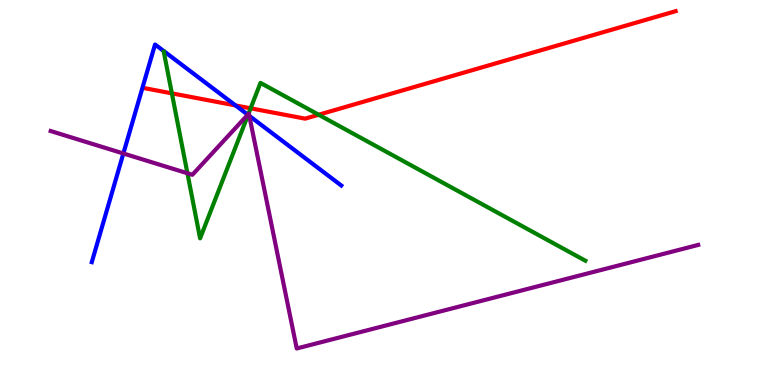[{'lines': ['blue', 'red'], 'intersections': [{'x': 3.04, 'y': 7.26}]}, {'lines': ['green', 'red'], 'intersections': [{'x': 2.22, 'y': 7.58}, {'x': 3.23, 'y': 7.19}, {'x': 4.11, 'y': 7.02}]}, {'lines': ['purple', 'red'], 'intersections': []}, {'lines': ['blue', 'green'], 'intersections': [{'x': 3.2, 'y': 7.02}]}, {'lines': ['blue', 'purple'], 'intersections': [{'x': 1.59, 'y': 6.01}, {'x': 3.2, 'y': 7.02}, {'x': 3.22, 'y': 6.99}]}, {'lines': ['green', 'purple'], 'intersections': [{'x': 2.42, 'y': 5.5}, {'x': 3.21, 'y': 7.04}]}]